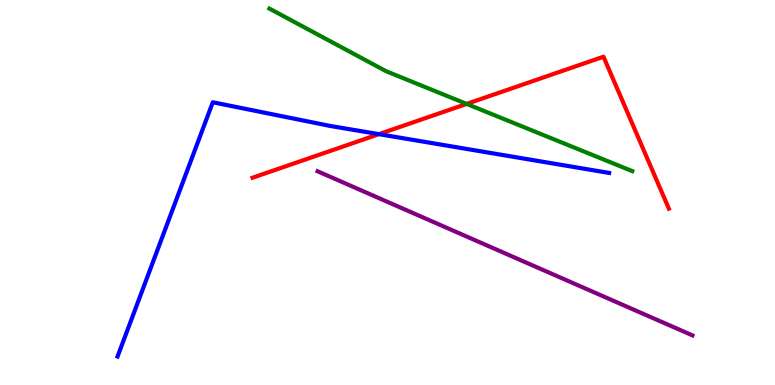[{'lines': ['blue', 'red'], 'intersections': [{'x': 4.89, 'y': 6.52}]}, {'lines': ['green', 'red'], 'intersections': [{'x': 6.02, 'y': 7.3}]}, {'lines': ['purple', 'red'], 'intersections': []}, {'lines': ['blue', 'green'], 'intersections': []}, {'lines': ['blue', 'purple'], 'intersections': []}, {'lines': ['green', 'purple'], 'intersections': []}]